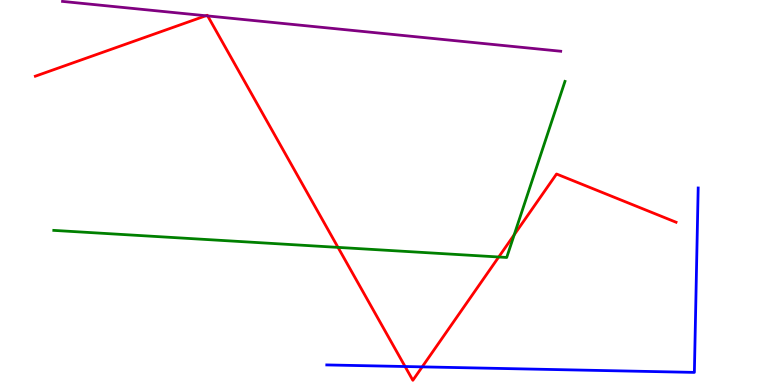[{'lines': ['blue', 'red'], 'intersections': [{'x': 5.23, 'y': 0.48}, {'x': 5.45, 'y': 0.471}]}, {'lines': ['green', 'red'], 'intersections': [{'x': 4.36, 'y': 3.57}, {'x': 6.44, 'y': 3.32}, {'x': 6.64, 'y': 3.9}]}, {'lines': ['purple', 'red'], 'intersections': [{'x': 2.66, 'y': 9.59}, {'x': 2.68, 'y': 9.59}]}, {'lines': ['blue', 'green'], 'intersections': []}, {'lines': ['blue', 'purple'], 'intersections': []}, {'lines': ['green', 'purple'], 'intersections': []}]